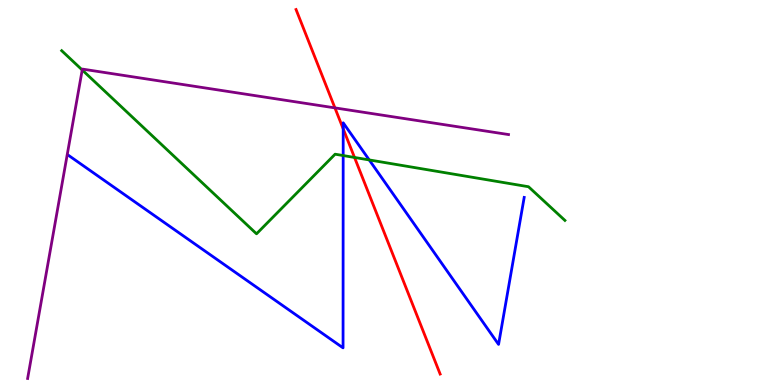[{'lines': ['blue', 'red'], 'intersections': [{'x': 4.43, 'y': 6.65}]}, {'lines': ['green', 'red'], 'intersections': [{'x': 4.57, 'y': 5.91}]}, {'lines': ['purple', 'red'], 'intersections': [{'x': 4.32, 'y': 7.2}]}, {'lines': ['blue', 'green'], 'intersections': [{'x': 4.43, 'y': 5.96}, {'x': 4.76, 'y': 5.85}]}, {'lines': ['blue', 'purple'], 'intersections': []}, {'lines': ['green', 'purple'], 'intersections': [{'x': 1.06, 'y': 8.18}]}]